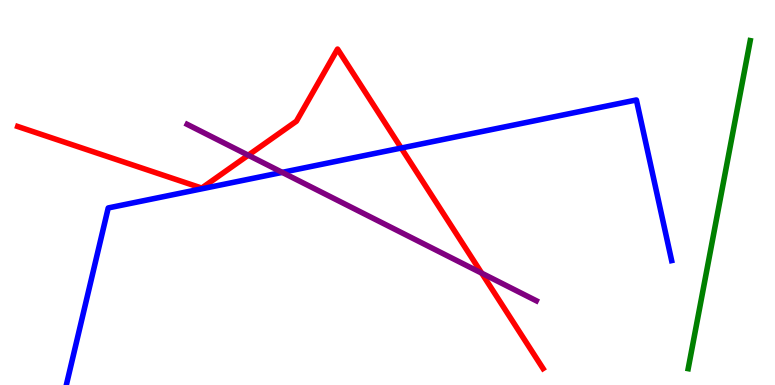[{'lines': ['blue', 'red'], 'intersections': [{'x': 5.18, 'y': 6.15}]}, {'lines': ['green', 'red'], 'intersections': []}, {'lines': ['purple', 'red'], 'intersections': [{'x': 3.2, 'y': 5.97}, {'x': 6.22, 'y': 2.9}]}, {'lines': ['blue', 'green'], 'intersections': []}, {'lines': ['blue', 'purple'], 'intersections': [{'x': 3.64, 'y': 5.52}]}, {'lines': ['green', 'purple'], 'intersections': []}]